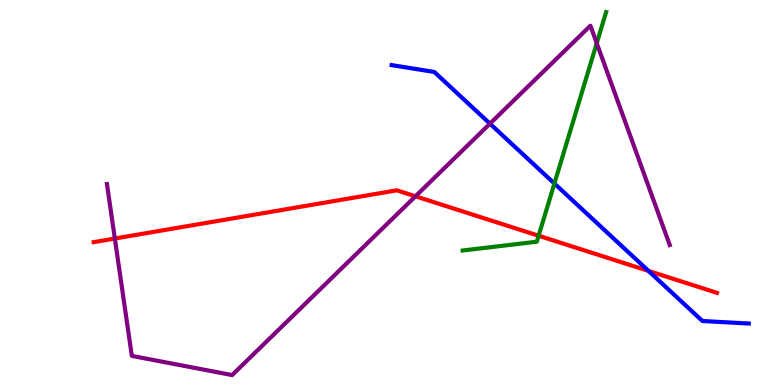[{'lines': ['blue', 'red'], 'intersections': [{'x': 8.37, 'y': 2.96}]}, {'lines': ['green', 'red'], 'intersections': [{'x': 6.95, 'y': 3.88}]}, {'lines': ['purple', 'red'], 'intersections': [{'x': 1.48, 'y': 3.8}, {'x': 5.36, 'y': 4.9}]}, {'lines': ['blue', 'green'], 'intersections': [{'x': 7.15, 'y': 5.23}]}, {'lines': ['blue', 'purple'], 'intersections': [{'x': 6.32, 'y': 6.79}]}, {'lines': ['green', 'purple'], 'intersections': [{'x': 7.7, 'y': 8.88}]}]